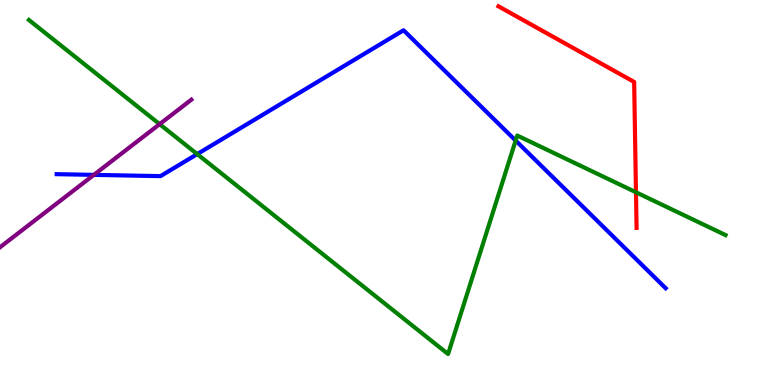[{'lines': ['blue', 'red'], 'intersections': []}, {'lines': ['green', 'red'], 'intersections': [{'x': 8.21, 'y': 5.01}]}, {'lines': ['purple', 'red'], 'intersections': []}, {'lines': ['blue', 'green'], 'intersections': [{'x': 2.54, 'y': 6.0}, {'x': 6.65, 'y': 6.35}]}, {'lines': ['blue', 'purple'], 'intersections': [{'x': 1.21, 'y': 5.46}]}, {'lines': ['green', 'purple'], 'intersections': [{'x': 2.06, 'y': 6.78}]}]